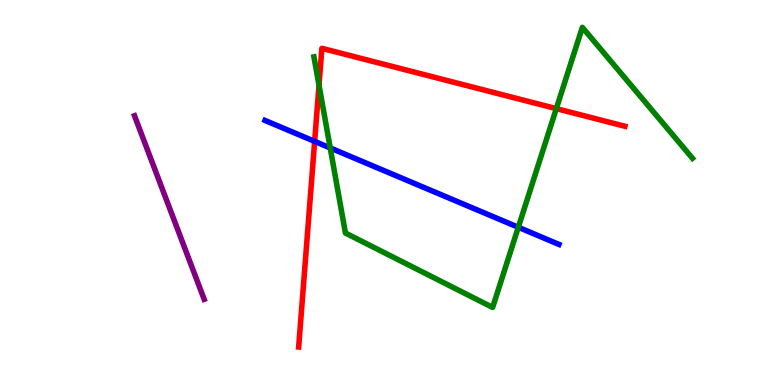[{'lines': ['blue', 'red'], 'intersections': [{'x': 4.06, 'y': 6.33}]}, {'lines': ['green', 'red'], 'intersections': [{'x': 4.12, 'y': 7.79}, {'x': 7.18, 'y': 7.18}]}, {'lines': ['purple', 'red'], 'intersections': []}, {'lines': ['blue', 'green'], 'intersections': [{'x': 4.26, 'y': 6.16}, {'x': 6.69, 'y': 4.1}]}, {'lines': ['blue', 'purple'], 'intersections': []}, {'lines': ['green', 'purple'], 'intersections': []}]